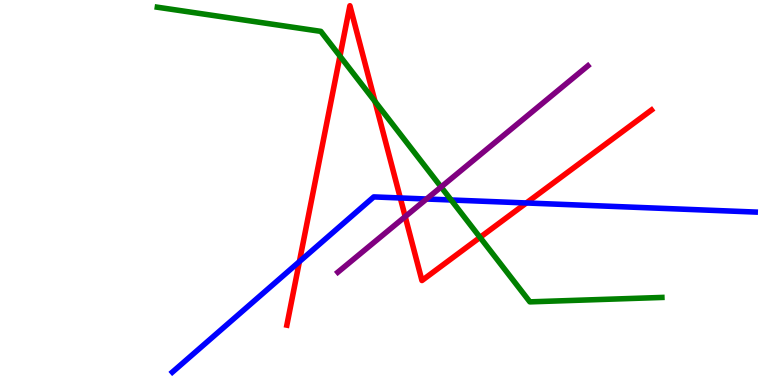[{'lines': ['blue', 'red'], 'intersections': [{'x': 3.86, 'y': 3.2}, {'x': 5.17, 'y': 4.86}, {'x': 6.79, 'y': 4.73}]}, {'lines': ['green', 'red'], 'intersections': [{'x': 4.39, 'y': 8.54}, {'x': 4.84, 'y': 7.36}, {'x': 6.19, 'y': 3.83}]}, {'lines': ['purple', 'red'], 'intersections': [{'x': 5.23, 'y': 4.37}]}, {'lines': ['blue', 'green'], 'intersections': [{'x': 5.82, 'y': 4.81}]}, {'lines': ['blue', 'purple'], 'intersections': [{'x': 5.5, 'y': 4.83}]}, {'lines': ['green', 'purple'], 'intersections': [{'x': 5.69, 'y': 5.14}]}]